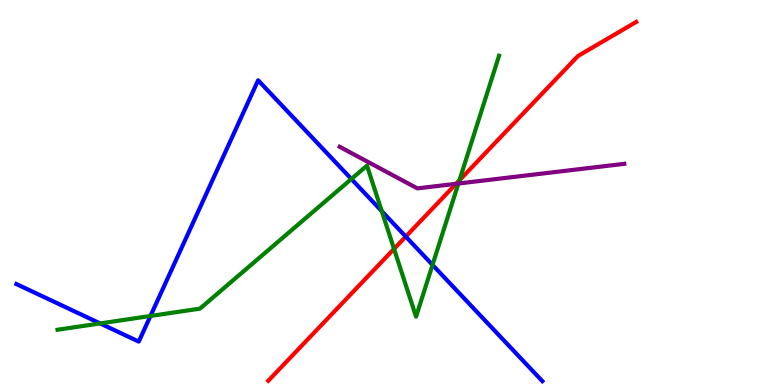[{'lines': ['blue', 'red'], 'intersections': [{'x': 5.24, 'y': 3.85}]}, {'lines': ['green', 'red'], 'intersections': [{'x': 5.08, 'y': 3.54}, {'x': 5.93, 'y': 5.32}]}, {'lines': ['purple', 'red'], 'intersections': [{'x': 5.89, 'y': 5.23}]}, {'lines': ['blue', 'green'], 'intersections': [{'x': 1.29, 'y': 1.6}, {'x': 1.94, 'y': 1.79}, {'x': 4.53, 'y': 5.35}, {'x': 4.93, 'y': 4.51}, {'x': 5.58, 'y': 3.12}]}, {'lines': ['blue', 'purple'], 'intersections': []}, {'lines': ['green', 'purple'], 'intersections': [{'x': 5.91, 'y': 5.23}]}]